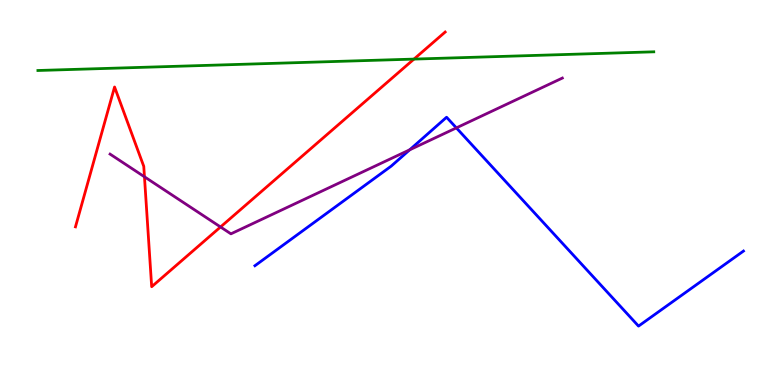[{'lines': ['blue', 'red'], 'intersections': []}, {'lines': ['green', 'red'], 'intersections': [{'x': 5.34, 'y': 8.47}]}, {'lines': ['purple', 'red'], 'intersections': [{'x': 1.86, 'y': 5.41}, {'x': 2.85, 'y': 4.1}]}, {'lines': ['blue', 'green'], 'intersections': []}, {'lines': ['blue', 'purple'], 'intersections': [{'x': 5.29, 'y': 6.11}, {'x': 5.89, 'y': 6.68}]}, {'lines': ['green', 'purple'], 'intersections': []}]